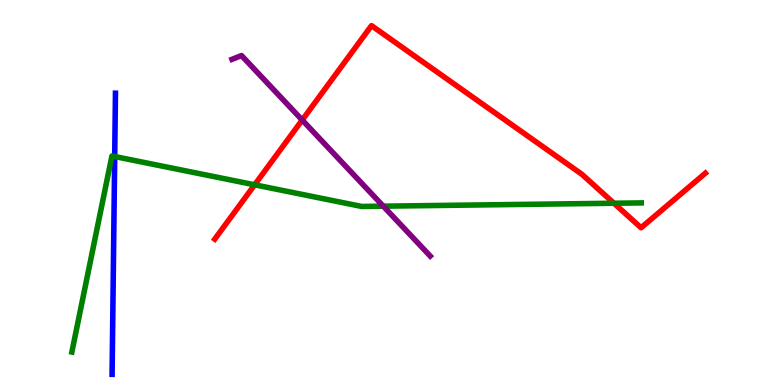[{'lines': ['blue', 'red'], 'intersections': []}, {'lines': ['green', 'red'], 'intersections': [{'x': 3.29, 'y': 5.2}, {'x': 7.92, 'y': 4.72}]}, {'lines': ['purple', 'red'], 'intersections': [{'x': 3.9, 'y': 6.88}]}, {'lines': ['blue', 'green'], 'intersections': [{'x': 1.48, 'y': 5.93}]}, {'lines': ['blue', 'purple'], 'intersections': []}, {'lines': ['green', 'purple'], 'intersections': [{'x': 4.95, 'y': 4.64}]}]